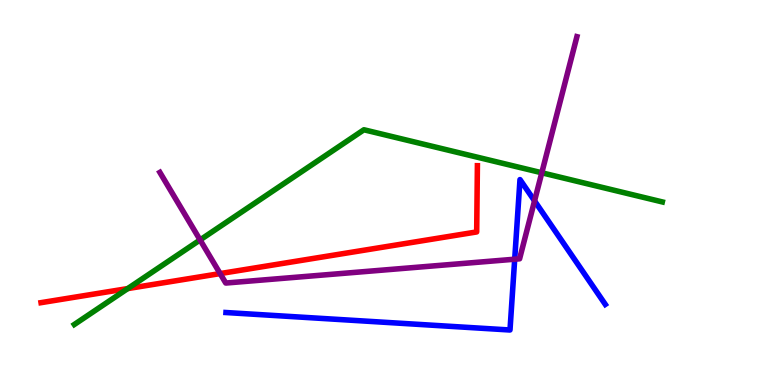[{'lines': ['blue', 'red'], 'intersections': []}, {'lines': ['green', 'red'], 'intersections': [{'x': 1.65, 'y': 2.5}]}, {'lines': ['purple', 'red'], 'intersections': [{'x': 2.84, 'y': 2.89}]}, {'lines': ['blue', 'green'], 'intersections': []}, {'lines': ['blue', 'purple'], 'intersections': [{'x': 6.64, 'y': 3.27}, {'x': 6.9, 'y': 4.78}]}, {'lines': ['green', 'purple'], 'intersections': [{'x': 2.58, 'y': 3.77}, {'x': 6.99, 'y': 5.51}]}]